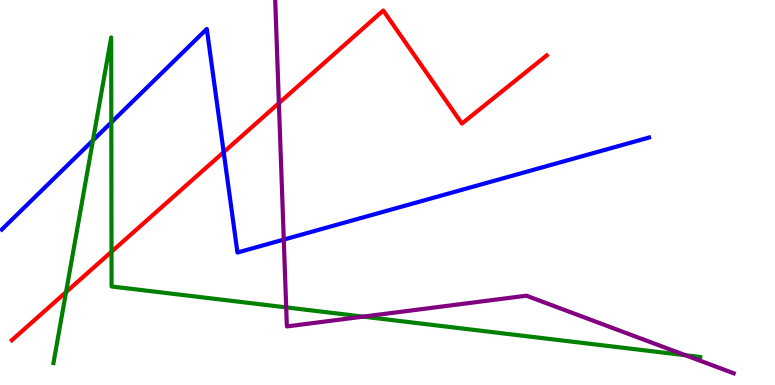[{'lines': ['blue', 'red'], 'intersections': [{'x': 2.89, 'y': 6.05}]}, {'lines': ['green', 'red'], 'intersections': [{'x': 0.852, 'y': 2.41}, {'x': 1.44, 'y': 3.46}]}, {'lines': ['purple', 'red'], 'intersections': [{'x': 3.6, 'y': 7.32}]}, {'lines': ['blue', 'green'], 'intersections': [{'x': 1.2, 'y': 6.35}, {'x': 1.44, 'y': 6.82}]}, {'lines': ['blue', 'purple'], 'intersections': [{'x': 3.66, 'y': 3.78}]}, {'lines': ['green', 'purple'], 'intersections': [{'x': 3.69, 'y': 2.02}, {'x': 4.69, 'y': 1.78}, {'x': 8.85, 'y': 0.773}]}]